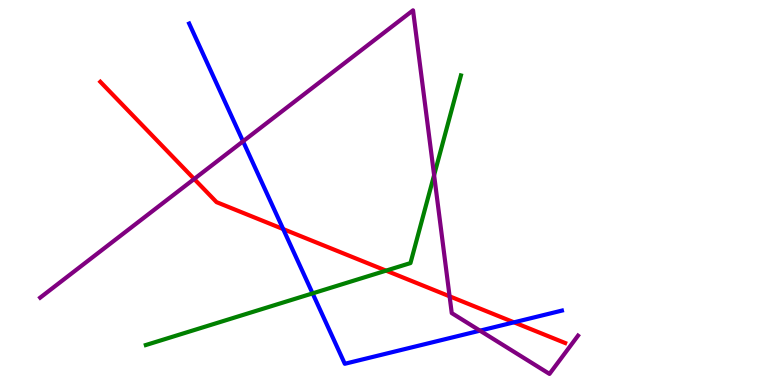[{'lines': ['blue', 'red'], 'intersections': [{'x': 3.65, 'y': 4.05}, {'x': 6.63, 'y': 1.63}]}, {'lines': ['green', 'red'], 'intersections': [{'x': 4.98, 'y': 2.97}]}, {'lines': ['purple', 'red'], 'intersections': [{'x': 2.51, 'y': 5.35}, {'x': 5.8, 'y': 2.3}]}, {'lines': ['blue', 'green'], 'intersections': [{'x': 4.03, 'y': 2.38}]}, {'lines': ['blue', 'purple'], 'intersections': [{'x': 3.14, 'y': 6.33}, {'x': 6.19, 'y': 1.41}]}, {'lines': ['green', 'purple'], 'intersections': [{'x': 5.6, 'y': 5.45}]}]